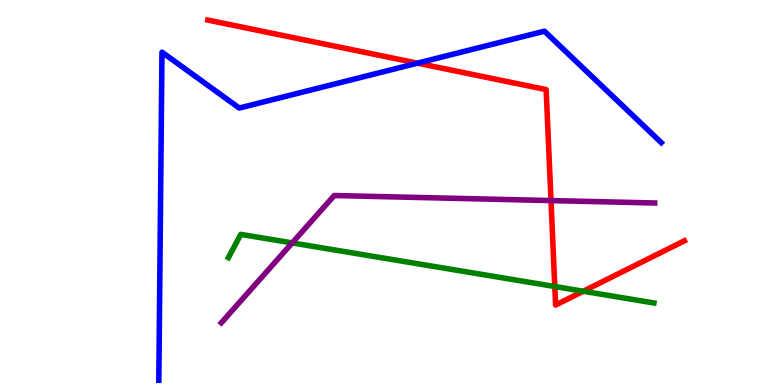[{'lines': ['blue', 'red'], 'intersections': [{'x': 5.39, 'y': 8.36}]}, {'lines': ['green', 'red'], 'intersections': [{'x': 7.16, 'y': 2.56}, {'x': 7.53, 'y': 2.44}]}, {'lines': ['purple', 'red'], 'intersections': [{'x': 7.11, 'y': 4.79}]}, {'lines': ['blue', 'green'], 'intersections': []}, {'lines': ['blue', 'purple'], 'intersections': []}, {'lines': ['green', 'purple'], 'intersections': [{'x': 3.77, 'y': 3.69}]}]